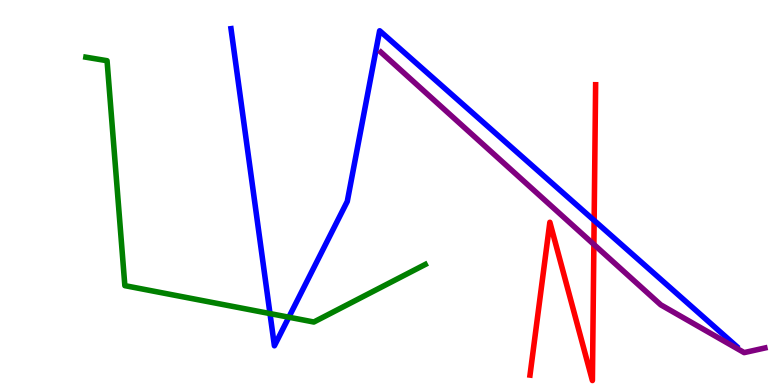[{'lines': ['blue', 'red'], 'intersections': [{'x': 7.67, 'y': 4.27}]}, {'lines': ['green', 'red'], 'intersections': []}, {'lines': ['purple', 'red'], 'intersections': [{'x': 7.66, 'y': 3.65}]}, {'lines': ['blue', 'green'], 'intersections': [{'x': 3.48, 'y': 1.86}, {'x': 3.73, 'y': 1.76}]}, {'lines': ['blue', 'purple'], 'intersections': []}, {'lines': ['green', 'purple'], 'intersections': []}]